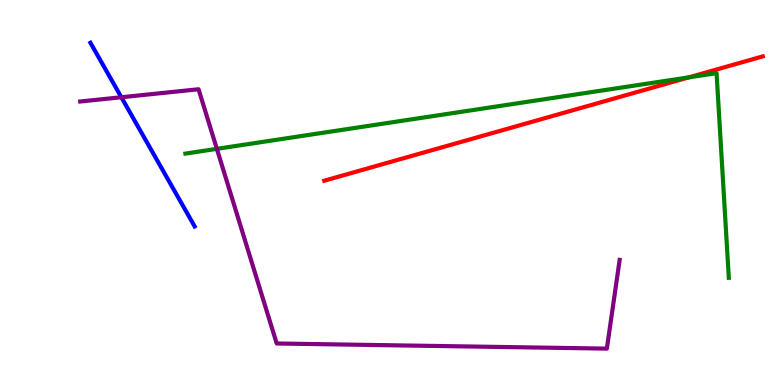[{'lines': ['blue', 'red'], 'intersections': []}, {'lines': ['green', 'red'], 'intersections': [{'x': 8.89, 'y': 7.99}]}, {'lines': ['purple', 'red'], 'intersections': []}, {'lines': ['blue', 'green'], 'intersections': []}, {'lines': ['blue', 'purple'], 'intersections': [{'x': 1.57, 'y': 7.47}]}, {'lines': ['green', 'purple'], 'intersections': [{'x': 2.8, 'y': 6.13}]}]